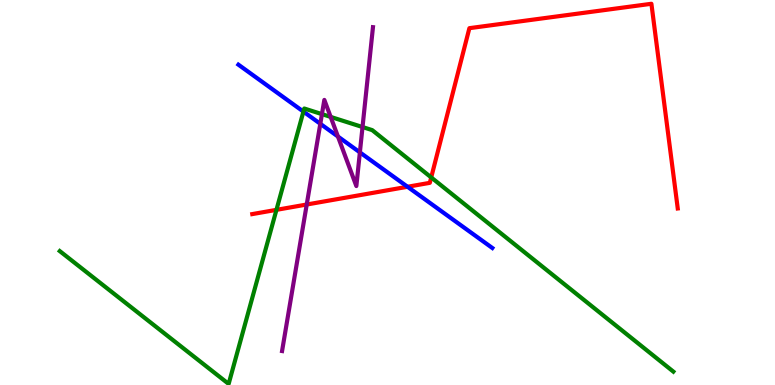[{'lines': ['blue', 'red'], 'intersections': [{'x': 5.26, 'y': 5.15}]}, {'lines': ['green', 'red'], 'intersections': [{'x': 3.57, 'y': 4.55}, {'x': 5.56, 'y': 5.39}]}, {'lines': ['purple', 'red'], 'intersections': [{'x': 3.96, 'y': 4.69}]}, {'lines': ['blue', 'green'], 'intersections': [{'x': 3.92, 'y': 7.1}]}, {'lines': ['blue', 'purple'], 'intersections': [{'x': 4.13, 'y': 6.78}, {'x': 4.36, 'y': 6.45}, {'x': 4.64, 'y': 6.04}]}, {'lines': ['green', 'purple'], 'intersections': [{'x': 4.15, 'y': 7.04}, {'x': 4.27, 'y': 6.96}, {'x': 4.68, 'y': 6.7}]}]